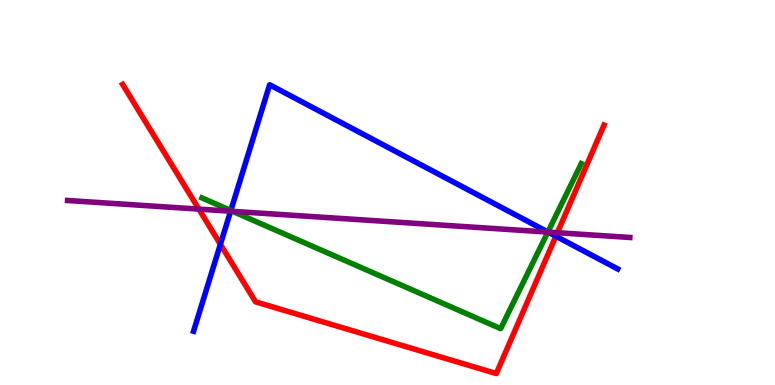[{'lines': ['blue', 'red'], 'intersections': [{'x': 2.84, 'y': 3.65}, {'x': 7.17, 'y': 3.86}]}, {'lines': ['green', 'red'], 'intersections': []}, {'lines': ['purple', 'red'], 'intersections': [{'x': 2.57, 'y': 4.57}, {'x': 7.19, 'y': 3.96}]}, {'lines': ['blue', 'green'], 'intersections': [{'x': 2.98, 'y': 4.53}, {'x': 7.07, 'y': 3.97}]}, {'lines': ['blue', 'purple'], 'intersections': [{'x': 2.98, 'y': 4.51}, {'x': 7.07, 'y': 3.97}]}, {'lines': ['green', 'purple'], 'intersections': [{'x': 3.0, 'y': 4.51}, {'x': 7.07, 'y': 3.97}]}]